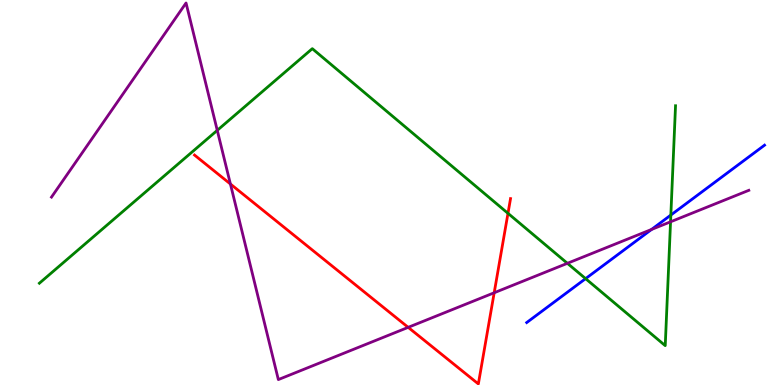[{'lines': ['blue', 'red'], 'intersections': []}, {'lines': ['green', 'red'], 'intersections': [{'x': 6.55, 'y': 4.46}]}, {'lines': ['purple', 'red'], 'intersections': [{'x': 2.97, 'y': 5.22}, {'x': 5.27, 'y': 1.5}, {'x': 6.38, 'y': 2.4}]}, {'lines': ['blue', 'green'], 'intersections': [{'x': 7.56, 'y': 2.76}, {'x': 8.66, 'y': 4.41}]}, {'lines': ['blue', 'purple'], 'intersections': [{'x': 8.41, 'y': 4.04}]}, {'lines': ['green', 'purple'], 'intersections': [{'x': 2.8, 'y': 6.61}, {'x': 7.32, 'y': 3.16}, {'x': 8.65, 'y': 4.24}]}]